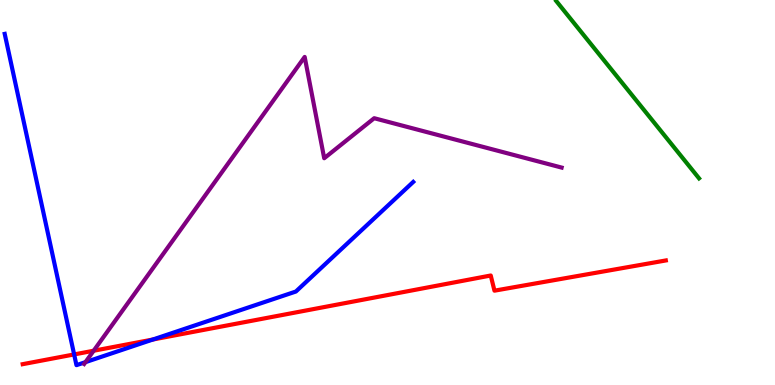[{'lines': ['blue', 'red'], 'intersections': [{'x': 0.957, 'y': 0.794}, {'x': 1.97, 'y': 1.18}]}, {'lines': ['green', 'red'], 'intersections': []}, {'lines': ['purple', 'red'], 'intersections': [{'x': 1.21, 'y': 0.89}]}, {'lines': ['blue', 'green'], 'intersections': []}, {'lines': ['blue', 'purple'], 'intersections': [{'x': 1.1, 'y': 0.594}]}, {'lines': ['green', 'purple'], 'intersections': []}]